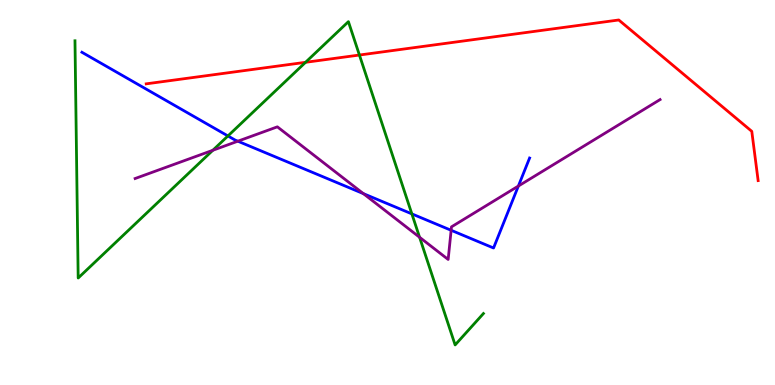[{'lines': ['blue', 'red'], 'intersections': []}, {'lines': ['green', 'red'], 'intersections': [{'x': 3.94, 'y': 8.38}, {'x': 4.64, 'y': 8.57}]}, {'lines': ['purple', 'red'], 'intersections': []}, {'lines': ['blue', 'green'], 'intersections': [{'x': 2.94, 'y': 6.47}, {'x': 5.31, 'y': 4.44}]}, {'lines': ['blue', 'purple'], 'intersections': [{'x': 3.07, 'y': 6.33}, {'x': 4.69, 'y': 4.97}, {'x': 5.82, 'y': 4.02}, {'x': 6.69, 'y': 5.17}]}, {'lines': ['green', 'purple'], 'intersections': [{'x': 2.75, 'y': 6.1}, {'x': 5.41, 'y': 3.84}]}]